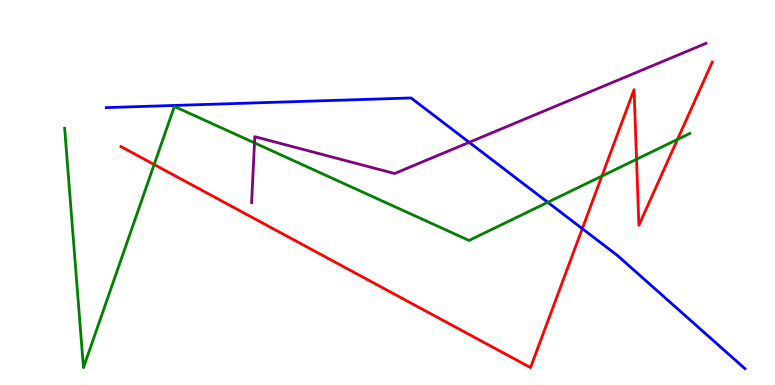[{'lines': ['blue', 'red'], 'intersections': [{'x': 7.51, 'y': 4.06}]}, {'lines': ['green', 'red'], 'intersections': [{'x': 1.99, 'y': 5.73}, {'x': 7.77, 'y': 5.43}, {'x': 8.21, 'y': 5.86}, {'x': 8.74, 'y': 6.38}]}, {'lines': ['purple', 'red'], 'intersections': []}, {'lines': ['blue', 'green'], 'intersections': [{'x': 7.07, 'y': 4.75}]}, {'lines': ['blue', 'purple'], 'intersections': [{'x': 6.05, 'y': 6.3}]}, {'lines': ['green', 'purple'], 'intersections': [{'x': 3.28, 'y': 6.29}]}]